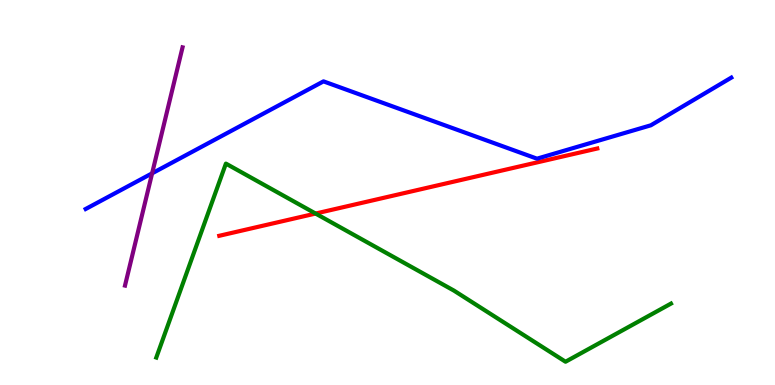[{'lines': ['blue', 'red'], 'intersections': []}, {'lines': ['green', 'red'], 'intersections': [{'x': 4.07, 'y': 4.45}]}, {'lines': ['purple', 'red'], 'intersections': []}, {'lines': ['blue', 'green'], 'intersections': []}, {'lines': ['blue', 'purple'], 'intersections': [{'x': 1.96, 'y': 5.5}]}, {'lines': ['green', 'purple'], 'intersections': []}]